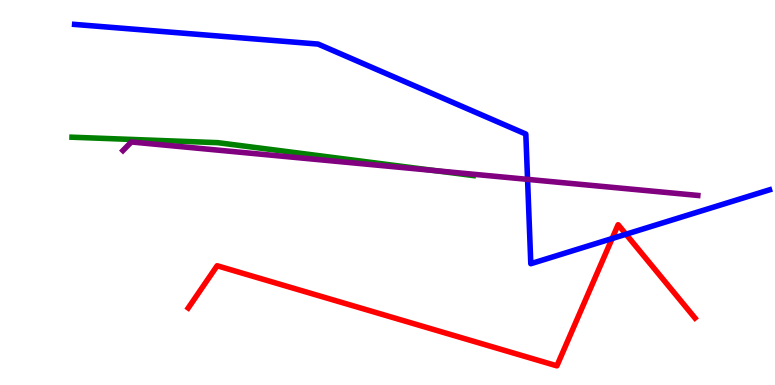[{'lines': ['blue', 'red'], 'intersections': [{'x': 7.9, 'y': 3.8}, {'x': 8.08, 'y': 3.92}]}, {'lines': ['green', 'red'], 'intersections': []}, {'lines': ['purple', 'red'], 'intersections': []}, {'lines': ['blue', 'green'], 'intersections': []}, {'lines': ['blue', 'purple'], 'intersections': [{'x': 6.81, 'y': 5.34}]}, {'lines': ['green', 'purple'], 'intersections': [{'x': 5.61, 'y': 5.57}]}]